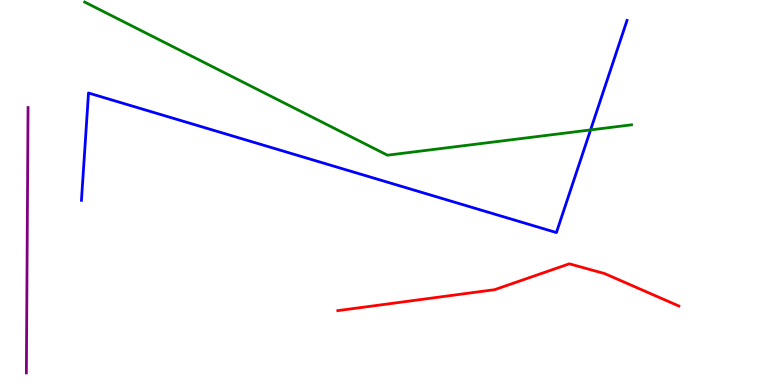[{'lines': ['blue', 'red'], 'intersections': []}, {'lines': ['green', 'red'], 'intersections': []}, {'lines': ['purple', 'red'], 'intersections': []}, {'lines': ['blue', 'green'], 'intersections': [{'x': 7.62, 'y': 6.63}]}, {'lines': ['blue', 'purple'], 'intersections': []}, {'lines': ['green', 'purple'], 'intersections': []}]